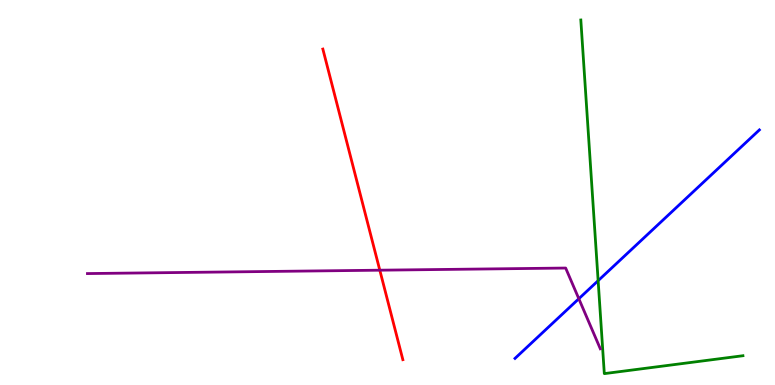[{'lines': ['blue', 'red'], 'intersections': []}, {'lines': ['green', 'red'], 'intersections': []}, {'lines': ['purple', 'red'], 'intersections': [{'x': 4.9, 'y': 2.98}]}, {'lines': ['blue', 'green'], 'intersections': [{'x': 7.72, 'y': 2.71}]}, {'lines': ['blue', 'purple'], 'intersections': [{'x': 7.47, 'y': 2.24}]}, {'lines': ['green', 'purple'], 'intersections': []}]